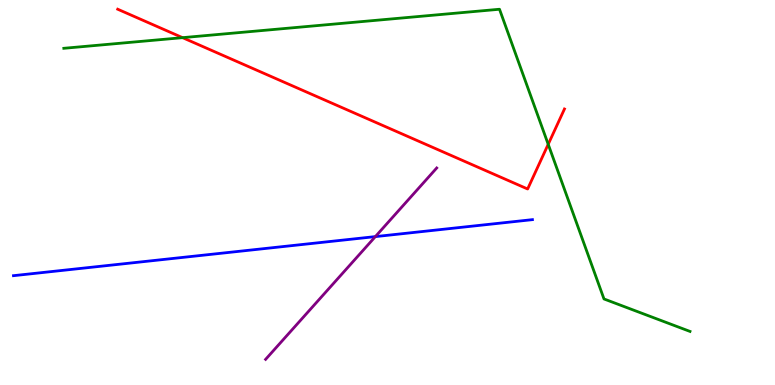[{'lines': ['blue', 'red'], 'intersections': []}, {'lines': ['green', 'red'], 'intersections': [{'x': 2.36, 'y': 9.02}, {'x': 7.07, 'y': 6.25}]}, {'lines': ['purple', 'red'], 'intersections': []}, {'lines': ['blue', 'green'], 'intersections': []}, {'lines': ['blue', 'purple'], 'intersections': [{'x': 4.84, 'y': 3.85}]}, {'lines': ['green', 'purple'], 'intersections': []}]